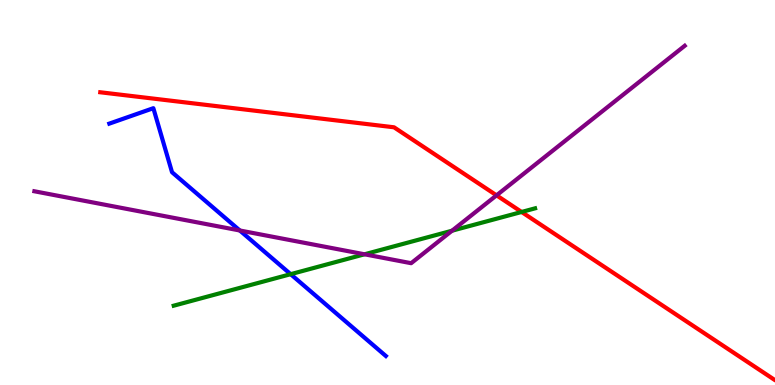[{'lines': ['blue', 'red'], 'intersections': []}, {'lines': ['green', 'red'], 'intersections': [{'x': 6.73, 'y': 4.49}]}, {'lines': ['purple', 'red'], 'intersections': [{'x': 6.41, 'y': 4.93}]}, {'lines': ['blue', 'green'], 'intersections': [{'x': 3.75, 'y': 2.88}]}, {'lines': ['blue', 'purple'], 'intersections': [{'x': 3.09, 'y': 4.01}]}, {'lines': ['green', 'purple'], 'intersections': [{'x': 4.7, 'y': 3.4}, {'x': 5.83, 'y': 4.01}]}]